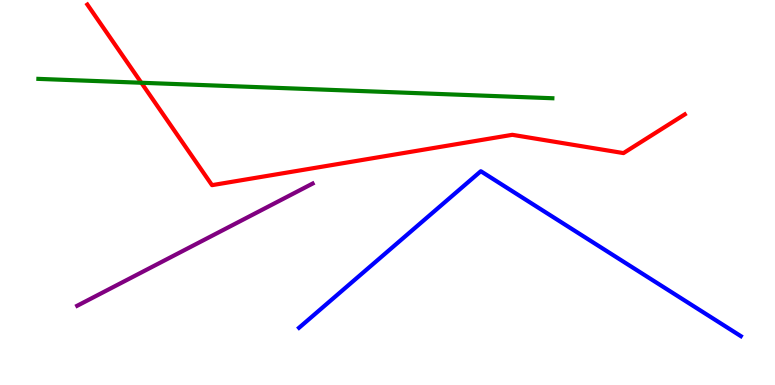[{'lines': ['blue', 'red'], 'intersections': []}, {'lines': ['green', 'red'], 'intersections': [{'x': 1.82, 'y': 7.85}]}, {'lines': ['purple', 'red'], 'intersections': []}, {'lines': ['blue', 'green'], 'intersections': []}, {'lines': ['blue', 'purple'], 'intersections': []}, {'lines': ['green', 'purple'], 'intersections': []}]